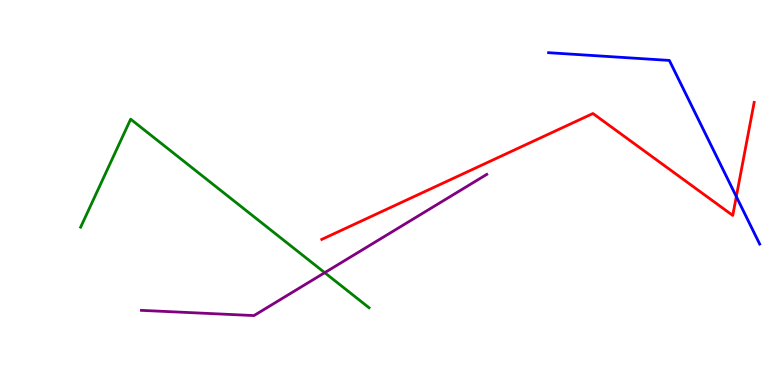[{'lines': ['blue', 'red'], 'intersections': [{'x': 9.5, 'y': 4.89}]}, {'lines': ['green', 'red'], 'intersections': []}, {'lines': ['purple', 'red'], 'intersections': []}, {'lines': ['blue', 'green'], 'intersections': []}, {'lines': ['blue', 'purple'], 'intersections': []}, {'lines': ['green', 'purple'], 'intersections': [{'x': 4.19, 'y': 2.92}]}]